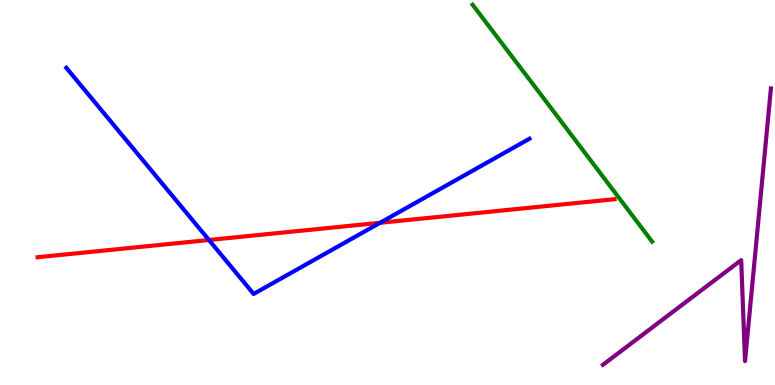[{'lines': ['blue', 'red'], 'intersections': [{'x': 2.7, 'y': 3.77}, {'x': 4.9, 'y': 4.21}]}, {'lines': ['green', 'red'], 'intersections': []}, {'lines': ['purple', 'red'], 'intersections': []}, {'lines': ['blue', 'green'], 'intersections': []}, {'lines': ['blue', 'purple'], 'intersections': []}, {'lines': ['green', 'purple'], 'intersections': []}]